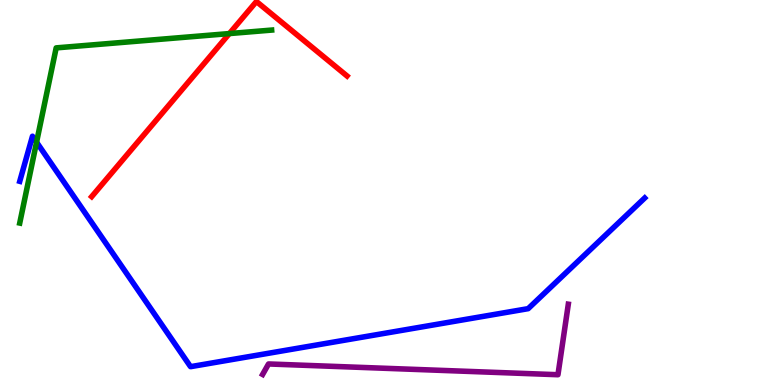[{'lines': ['blue', 'red'], 'intersections': []}, {'lines': ['green', 'red'], 'intersections': [{'x': 2.96, 'y': 9.13}]}, {'lines': ['purple', 'red'], 'intersections': []}, {'lines': ['blue', 'green'], 'intersections': [{'x': 0.472, 'y': 6.31}]}, {'lines': ['blue', 'purple'], 'intersections': []}, {'lines': ['green', 'purple'], 'intersections': []}]